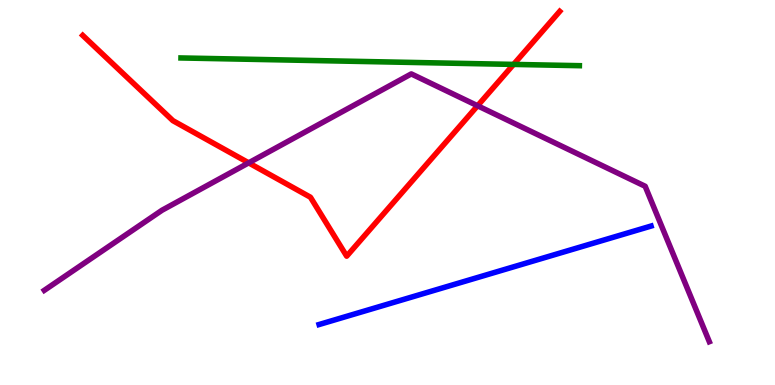[{'lines': ['blue', 'red'], 'intersections': []}, {'lines': ['green', 'red'], 'intersections': [{'x': 6.63, 'y': 8.33}]}, {'lines': ['purple', 'red'], 'intersections': [{'x': 3.21, 'y': 5.77}, {'x': 6.16, 'y': 7.25}]}, {'lines': ['blue', 'green'], 'intersections': []}, {'lines': ['blue', 'purple'], 'intersections': []}, {'lines': ['green', 'purple'], 'intersections': []}]